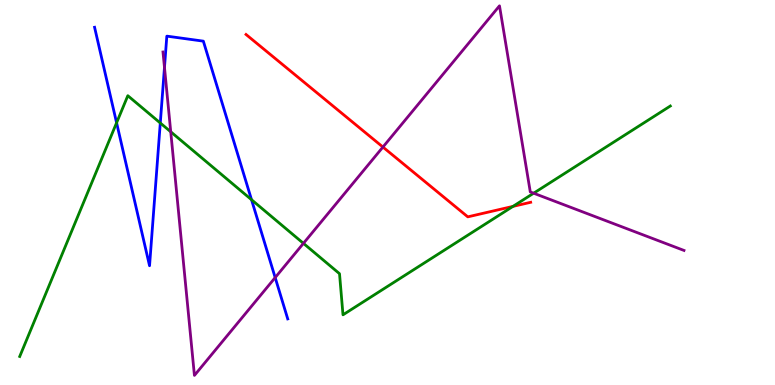[{'lines': ['blue', 'red'], 'intersections': []}, {'lines': ['green', 'red'], 'intersections': [{'x': 6.62, 'y': 4.64}]}, {'lines': ['purple', 'red'], 'intersections': [{'x': 4.94, 'y': 6.18}]}, {'lines': ['blue', 'green'], 'intersections': [{'x': 1.5, 'y': 6.81}, {'x': 2.07, 'y': 6.81}, {'x': 3.25, 'y': 4.81}]}, {'lines': ['blue', 'purple'], 'intersections': [{'x': 2.12, 'y': 8.25}, {'x': 3.55, 'y': 2.79}]}, {'lines': ['green', 'purple'], 'intersections': [{'x': 2.2, 'y': 6.58}, {'x': 3.92, 'y': 3.68}, {'x': 6.89, 'y': 4.98}]}]